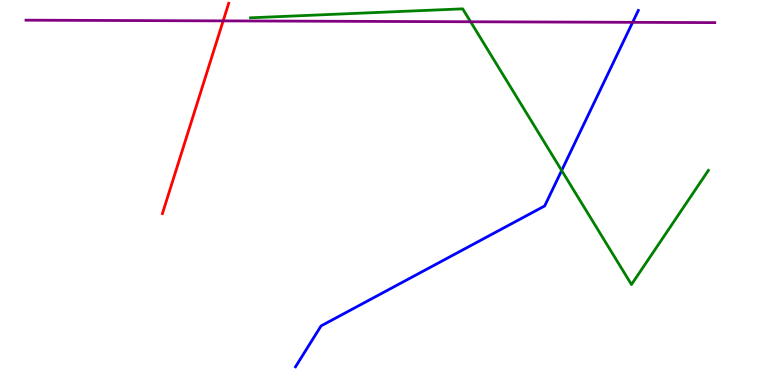[{'lines': ['blue', 'red'], 'intersections': []}, {'lines': ['green', 'red'], 'intersections': []}, {'lines': ['purple', 'red'], 'intersections': [{'x': 2.88, 'y': 9.46}]}, {'lines': ['blue', 'green'], 'intersections': [{'x': 7.25, 'y': 5.57}]}, {'lines': ['blue', 'purple'], 'intersections': [{'x': 8.16, 'y': 9.42}]}, {'lines': ['green', 'purple'], 'intersections': [{'x': 6.07, 'y': 9.43}]}]